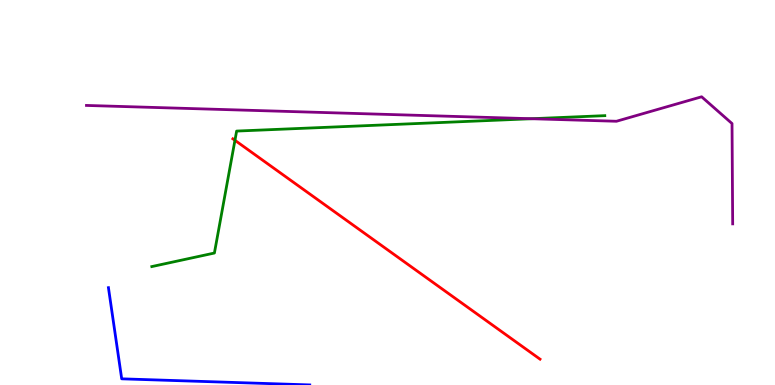[{'lines': ['blue', 'red'], 'intersections': []}, {'lines': ['green', 'red'], 'intersections': [{'x': 3.03, 'y': 6.36}]}, {'lines': ['purple', 'red'], 'intersections': []}, {'lines': ['blue', 'green'], 'intersections': []}, {'lines': ['blue', 'purple'], 'intersections': []}, {'lines': ['green', 'purple'], 'intersections': [{'x': 6.86, 'y': 6.92}]}]